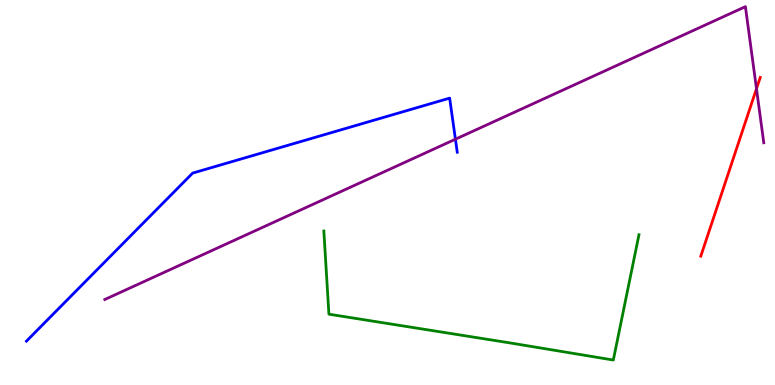[{'lines': ['blue', 'red'], 'intersections': []}, {'lines': ['green', 'red'], 'intersections': []}, {'lines': ['purple', 'red'], 'intersections': [{'x': 9.76, 'y': 7.7}]}, {'lines': ['blue', 'green'], 'intersections': []}, {'lines': ['blue', 'purple'], 'intersections': [{'x': 5.88, 'y': 6.38}]}, {'lines': ['green', 'purple'], 'intersections': []}]